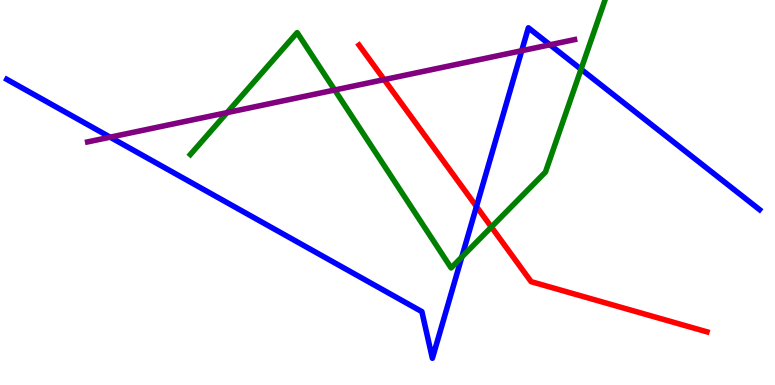[{'lines': ['blue', 'red'], 'intersections': [{'x': 6.15, 'y': 4.64}]}, {'lines': ['green', 'red'], 'intersections': [{'x': 6.34, 'y': 4.1}]}, {'lines': ['purple', 'red'], 'intersections': [{'x': 4.96, 'y': 7.93}]}, {'lines': ['blue', 'green'], 'intersections': [{'x': 5.96, 'y': 3.32}, {'x': 7.5, 'y': 8.2}]}, {'lines': ['blue', 'purple'], 'intersections': [{'x': 1.42, 'y': 6.44}, {'x': 6.73, 'y': 8.68}, {'x': 7.1, 'y': 8.84}]}, {'lines': ['green', 'purple'], 'intersections': [{'x': 2.93, 'y': 7.08}, {'x': 4.32, 'y': 7.66}]}]